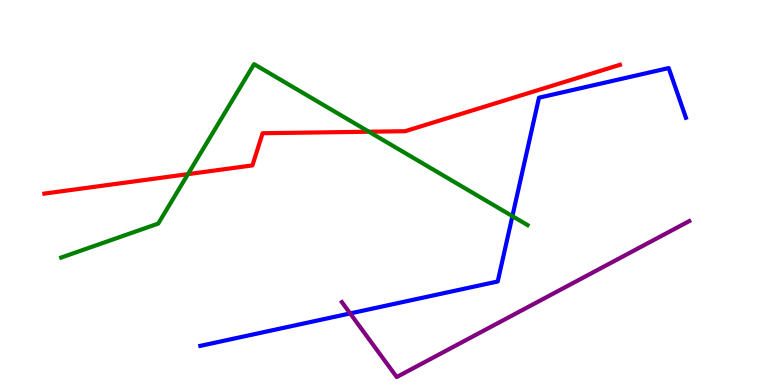[{'lines': ['blue', 'red'], 'intersections': []}, {'lines': ['green', 'red'], 'intersections': [{'x': 2.43, 'y': 5.48}, {'x': 4.76, 'y': 6.58}]}, {'lines': ['purple', 'red'], 'intersections': []}, {'lines': ['blue', 'green'], 'intersections': [{'x': 6.61, 'y': 4.39}]}, {'lines': ['blue', 'purple'], 'intersections': [{'x': 4.52, 'y': 1.86}]}, {'lines': ['green', 'purple'], 'intersections': []}]